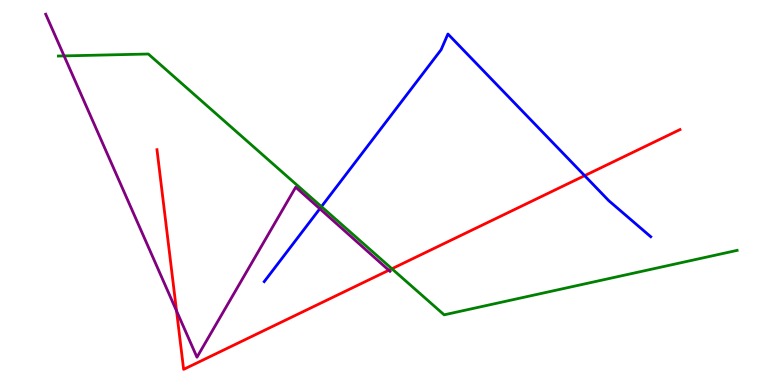[{'lines': ['blue', 'red'], 'intersections': [{'x': 7.54, 'y': 5.44}]}, {'lines': ['green', 'red'], 'intersections': [{'x': 5.06, 'y': 3.02}]}, {'lines': ['purple', 'red'], 'intersections': [{'x': 2.28, 'y': 1.92}, {'x': 5.02, 'y': 2.98}]}, {'lines': ['blue', 'green'], 'intersections': [{'x': 4.15, 'y': 4.63}]}, {'lines': ['blue', 'purple'], 'intersections': [{'x': 4.13, 'y': 4.58}]}, {'lines': ['green', 'purple'], 'intersections': [{'x': 0.827, 'y': 8.55}]}]